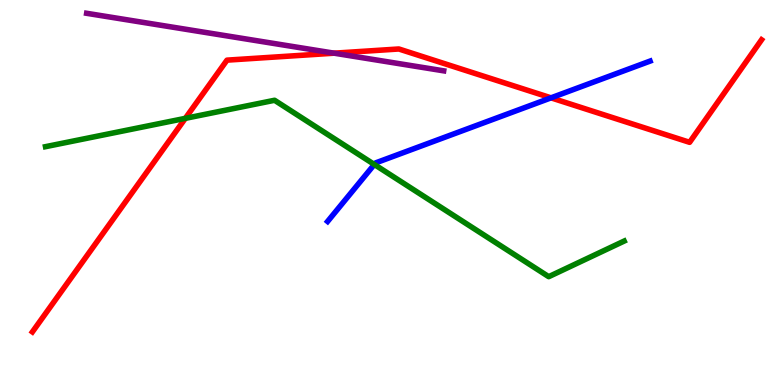[{'lines': ['blue', 'red'], 'intersections': [{'x': 7.11, 'y': 7.46}]}, {'lines': ['green', 'red'], 'intersections': [{'x': 2.39, 'y': 6.93}]}, {'lines': ['purple', 'red'], 'intersections': [{'x': 4.31, 'y': 8.62}]}, {'lines': ['blue', 'green'], 'intersections': [{'x': 4.83, 'y': 5.73}]}, {'lines': ['blue', 'purple'], 'intersections': []}, {'lines': ['green', 'purple'], 'intersections': []}]